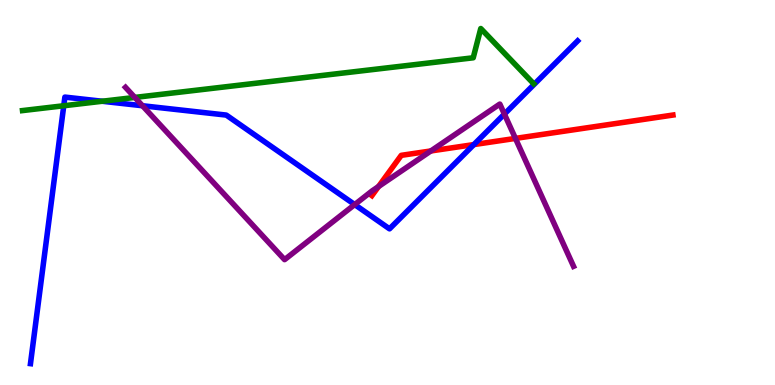[{'lines': ['blue', 'red'], 'intersections': [{'x': 6.11, 'y': 6.24}]}, {'lines': ['green', 'red'], 'intersections': []}, {'lines': ['purple', 'red'], 'intersections': [{'x': 4.88, 'y': 5.15}, {'x': 5.56, 'y': 6.08}, {'x': 6.65, 'y': 6.4}]}, {'lines': ['blue', 'green'], 'intersections': [{'x': 0.823, 'y': 7.25}, {'x': 1.32, 'y': 7.37}]}, {'lines': ['blue', 'purple'], 'intersections': [{'x': 1.84, 'y': 7.25}, {'x': 4.58, 'y': 4.69}, {'x': 6.51, 'y': 7.04}]}, {'lines': ['green', 'purple'], 'intersections': [{'x': 1.74, 'y': 7.47}]}]